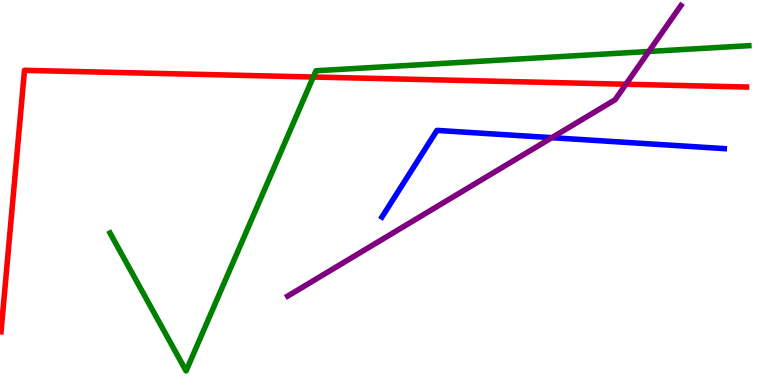[{'lines': ['blue', 'red'], 'intersections': []}, {'lines': ['green', 'red'], 'intersections': [{'x': 4.04, 'y': 8.0}]}, {'lines': ['purple', 'red'], 'intersections': [{'x': 8.08, 'y': 7.81}]}, {'lines': ['blue', 'green'], 'intersections': []}, {'lines': ['blue', 'purple'], 'intersections': [{'x': 7.12, 'y': 6.42}]}, {'lines': ['green', 'purple'], 'intersections': [{'x': 8.37, 'y': 8.66}]}]